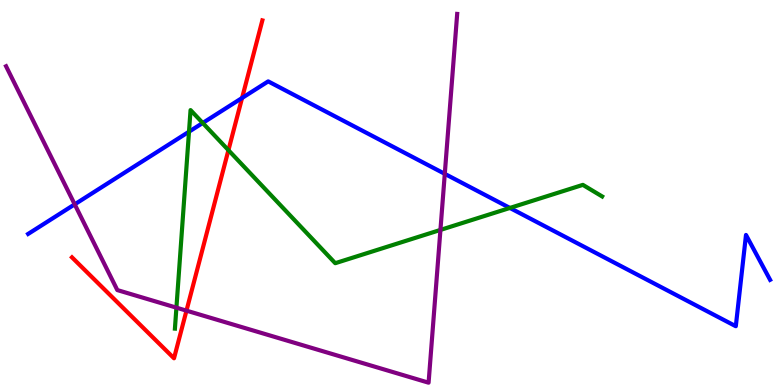[{'lines': ['blue', 'red'], 'intersections': [{'x': 3.12, 'y': 7.46}]}, {'lines': ['green', 'red'], 'intersections': [{'x': 2.95, 'y': 6.1}]}, {'lines': ['purple', 'red'], 'intersections': [{'x': 2.41, 'y': 1.93}]}, {'lines': ['blue', 'green'], 'intersections': [{'x': 2.44, 'y': 6.58}, {'x': 2.62, 'y': 6.81}, {'x': 6.58, 'y': 4.6}]}, {'lines': ['blue', 'purple'], 'intersections': [{'x': 0.964, 'y': 4.69}, {'x': 5.74, 'y': 5.48}]}, {'lines': ['green', 'purple'], 'intersections': [{'x': 2.28, 'y': 2.01}, {'x': 5.68, 'y': 4.03}]}]